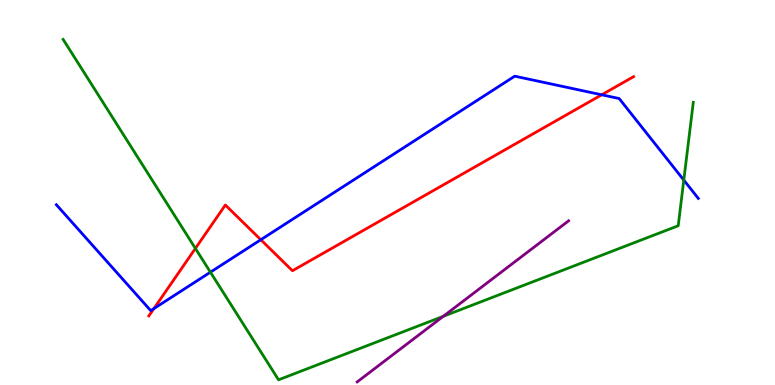[{'lines': ['blue', 'red'], 'intersections': [{'x': 1.99, 'y': 1.98}, {'x': 3.37, 'y': 3.77}, {'x': 7.76, 'y': 7.54}]}, {'lines': ['green', 'red'], 'intersections': [{'x': 2.52, 'y': 3.55}]}, {'lines': ['purple', 'red'], 'intersections': []}, {'lines': ['blue', 'green'], 'intersections': [{'x': 2.72, 'y': 2.93}, {'x': 8.82, 'y': 5.32}]}, {'lines': ['blue', 'purple'], 'intersections': []}, {'lines': ['green', 'purple'], 'intersections': [{'x': 5.72, 'y': 1.78}]}]